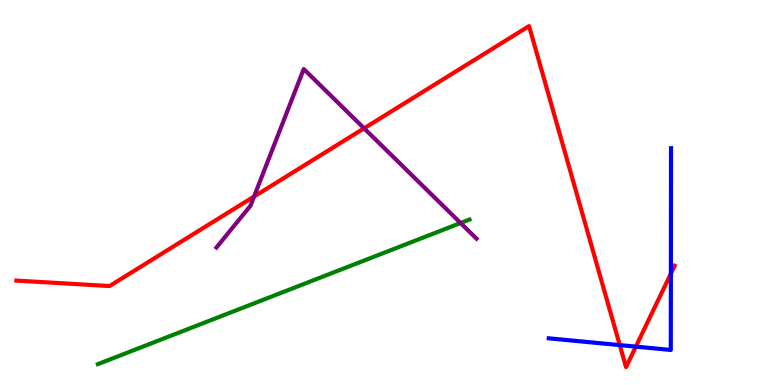[{'lines': ['blue', 'red'], 'intersections': [{'x': 8.0, 'y': 1.04}, {'x': 8.2, 'y': 0.997}, {'x': 8.66, 'y': 2.89}]}, {'lines': ['green', 'red'], 'intersections': []}, {'lines': ['purple', 'red'], 'intersections': [{'x': 3.28, 'y': 4.9}, {'x': 4.7, 'y': 6.67}]}, {'lines': ['blue', 'green'], 'intersections': []}, {'lines': ['blue', 'purple'], 'intersections': []}, {'lines': ['green', 'purple'], 'intersections': [{'x': 5.94, 'y': 4.21}]}]